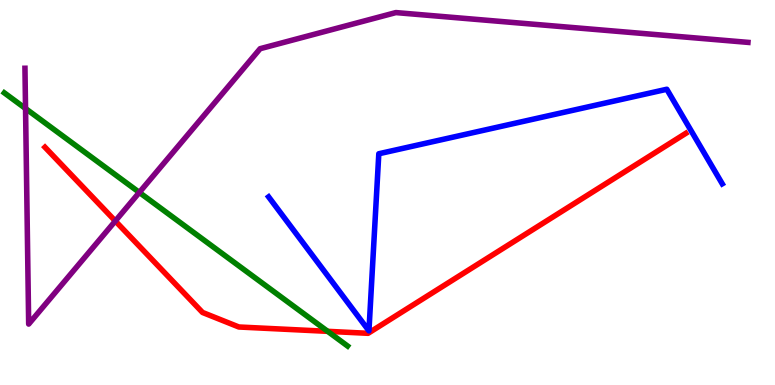[{'lines': ['blue', 'red'], 'intersections': []}, {'lines': ['green', 'red'], 'intersections': [{'x': 4.23, 'y': 1.39}]}, {'lines': ['purple', 'red'], 'intersections': [{'x': 1.49, 'y': 4.26}]}, {'lines': ['blue', 'green'], 'intersections': []}, {'lines': ['blue', 'purple'], 'intersections': []}, {'lines': ['green', 'purple'], 'intersections': [{'x': 0.33, 'y': 7.18}, {'x': 1.8, 'y': 5.0}]}]